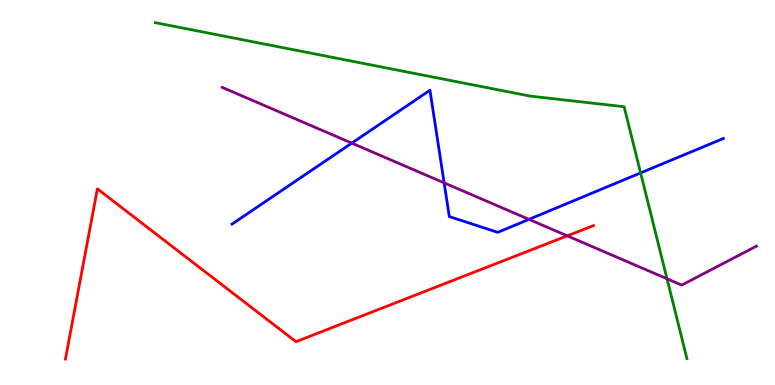[{'lines': ['blue', 'red'], 'intersections': []}, {'lines': ['green', 'red'], 'intersections': []}, {'lines': ['purple', 'red'], 'intersections': [{'x': 7.32, 'y': 3.87}]}, {'lines': ['blue', 'green'], 'intersections': [{'x': 8.27, 'y': 5.51}]}, {'lines': ['blue', 'purple'], 'intersections': [{'x': 4.54, 'y': 6.28}, {'x': 5.73, 'y': 5.25}, {'x': 6.83, 'y': 4.3}]}, {'lines': ['green', 'purple'], 'intersections': [{'x': 8.61, 'y': 2.76}]}]